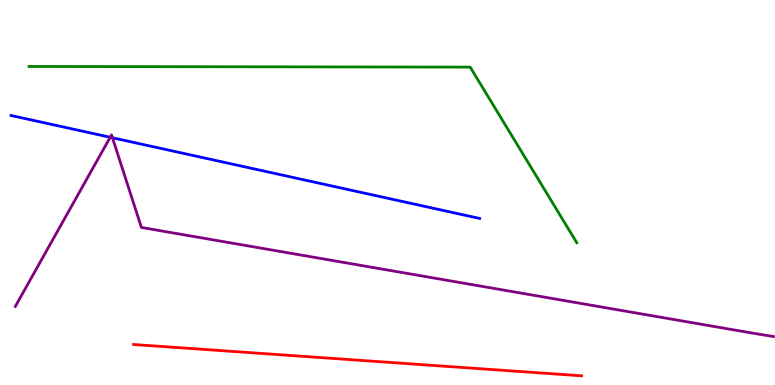[{'lines': ['blue', 'red'], 'intersections': []}, {'lines': ['green', 'red'], 'intersections': []}, {'lines': ['purple', 'red'], 'intersections': []}, {'lines': ['blue', 'green'], 'intersections': []}, {'lines': ['blue', 'purple'], 'intersections': [{'x': 1.42, 'y': 6.43}, {'x': 1.45, 'y': 6.42}]}, {'lines': ['green', 'purple'], 'intersections': []}]